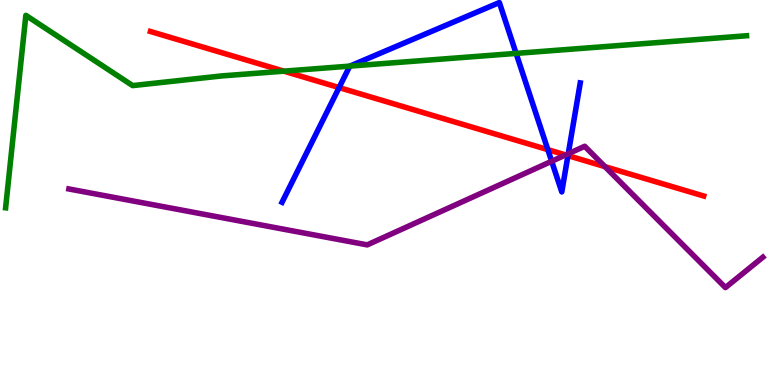[{'lines': ['blue', 'red'], 'intersections': [{'x': 4.38, 'y': 7.73}, {'x': 7.07, 'y': 6.11}, {'x': 7.33, 'y': 5.96}]}, {'lines': ['green', 'red'], 'intersections': [{'x': 3.66, 'y': 8.15}]}, {'lines': ['purple', 'red'], 'intersections': [{'x': 7.3, 'y': 5.98}, {'x': 7.81, 'y': 5.67}]}, {'lines': ['blue', 'green'], 'intersections': [{'x': 4.51, 'y': 8.28}, {'x': 6.66, 'y': 8.61}]}, {'lines': ['blue', 'purple'], 'intersections': [{'x': 7.12, 'y': 5.81}, {'x': 7.33, 'y': 6.01}]}, {'lines': ['green', 'purple'], 'intersections': []}]